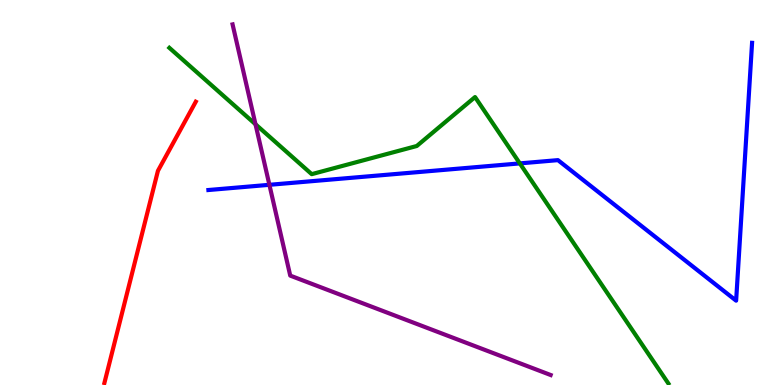[{'lines': ['blue', 'red'], 'intersections': []}, {'lines': ['green', 'red'], 'intersections': []}, {'lines': ['purple', 'red'], 'intersections': []}, {'lines': ['blue', 'green'], 'intersections': [{'x': 6.71, 'y': 5.76}]}, {'lines': ['blue', 'purple'], 'intersections': [{'x': 3.48, 'y': 5.2}]}, {'lines': ['green', 'purple'], 'intersections': [{'x': 3.3, 'y': 6.77}]}]